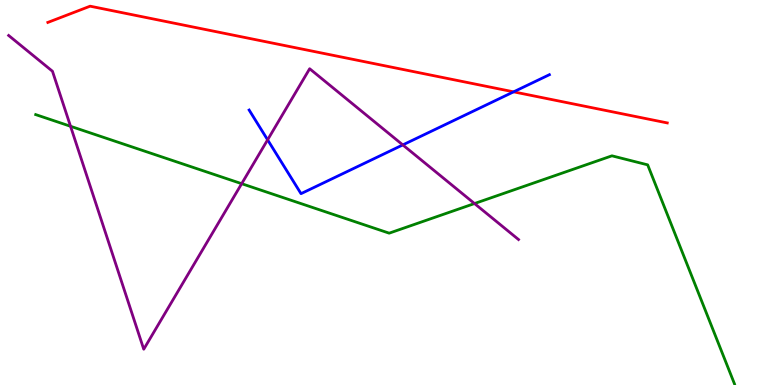[{'lines': ['blue', 'red'], 'intersections': [{'x': 6.63, 'y': 7.61}]}, {'lines': ['green', 'red'], 'intersections': []}, {'lines': ['purple', 'red'], 'intersections': []}, {'lines': ['blue', 'green'], 'intersections': []}, {'lines': ['blue', 'purple'], 'intersections': [{'x': 3.45, 'y': 6.37}, {'x': 5.2, 'y': 6.24}]}, {'lines': ['green', 'purple'], 'intersections': [{'x': 0.91, 'y': 6.72}, {'x': 3.12, 'y': 5.23}, {'x': 6.12, 'y': 4.71}]}]